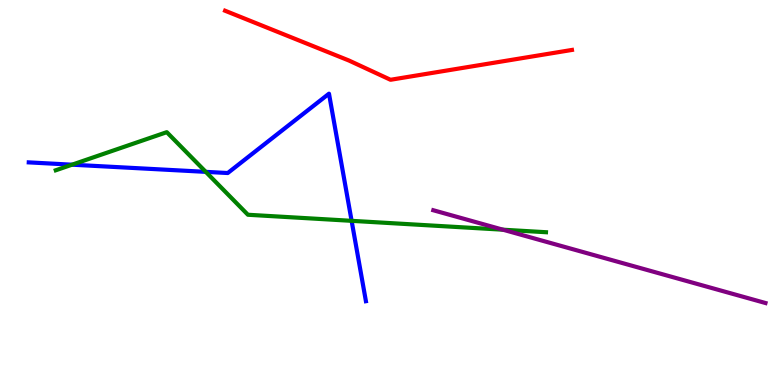[{'lines': ['blue', 'red'], 'intersections': []}, {'lines': ['green', 'red'], 'intersections': []}, {'lines': ['purple', 'red'], 'intersections': []}, {'lines': ['blue', 'green'], 'intersections': [{'x': 0.93, 'y': 5.72}, {'x': 2.66, 'y': 5.54}, {'x': 4.54, 'y': 4.26}]}, {'lines': ['blue', 'purple'], 'intersections': []}, {'lines': ['green', 'purple'], 'intersections': [{'x': 6.49, 'y': 4.03}]}]